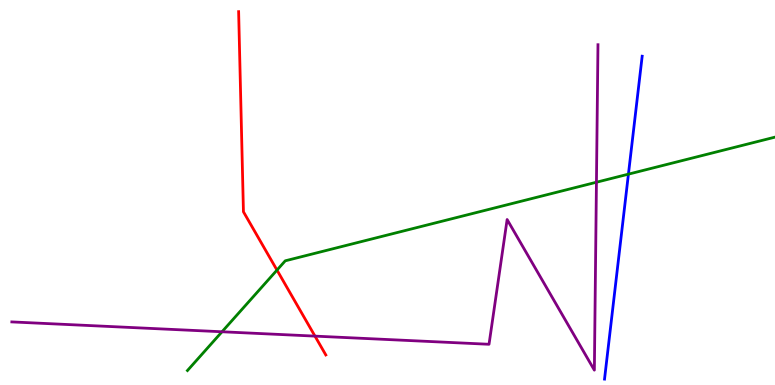[{'lines': ['blue', 'red'], 'intersections': []}, {'lines': ['green', 'red'], 'intersections': [{'x': 3.57, 'y': 2.98}]}, {'lines': ['purple', 'red'], 'intersections': [{'x': 4.06, 'y': 1.27}]}, {'lines': ['blue', 'green'], 'intersections': [{'x': 8.11, 'y': 5.48}]}, {'lines': ['blue', 'purple'], 'intersections': []}, {'lines': ['green', 'purple'], 'intersections': [{'x': 2.86, 'y': 1.38}, {'x': 7.7, 'y': 5.27}]}]